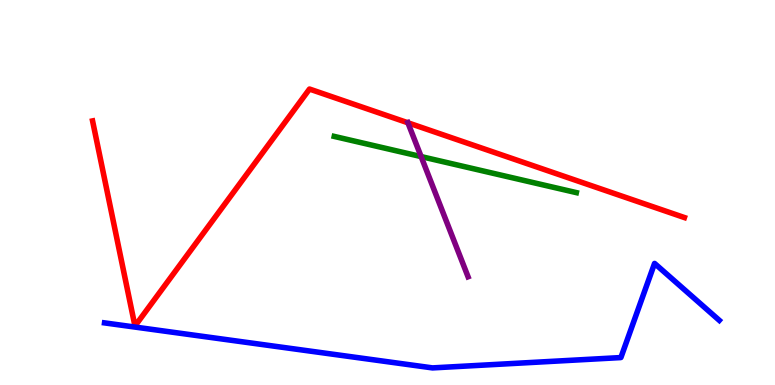[{'lines': ['blue', 'red'], 'intersections': []}, {'lines': ['green', 'red'], 'intersections': []}, {'lines': ['purple', 'red'], 'intersections': [{'x': 5.26, 'y': 6.81}]}, {'lines': ['blue', 'green'], 'intersections': []}, {'lines': ['blue', 'purple'], 'intersections': []}, {'lines': ['green', 'purple'], 'intersections': [{'x': 5.43, 'y': 5.93}]}]